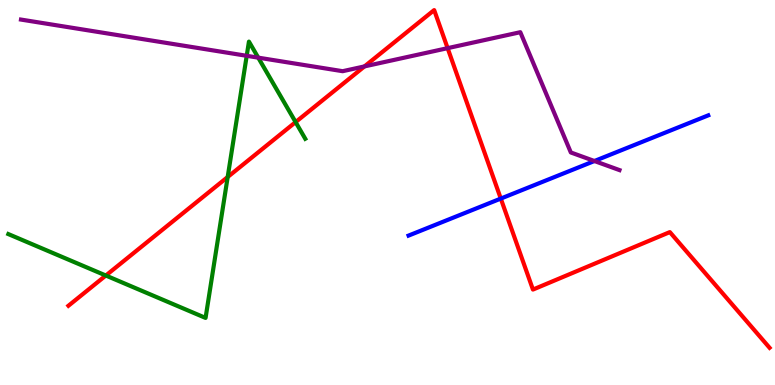[{'lines': ['blue', 'red'], 'intersections': [{'x': 6.46, 'y': 4.84}]}, {'lines': ['green', 'red'], 'intersections': [{'x': 1.37, 'y': 2.84}, {'x': 2.94, 'y': 5.4}, {'x': 3.81, 'y': 6.83}]}, {'lines': ['purple', 'red'], 'intersections': [{'x': 4.7, 'y': 8.28}, {'x': 5.78, 'y': 8.75}]}, {'lines': ['blue', 'green'], 'intersections': []}, {'lines': ['blue', 'purple'], 'intersections': [{'x': 7.67, 'y': 5.82}]}, {'lines': ['green', 'purple'], 'intersections': [{'x': 3.18, 'y': 8.55}, {'x': 3.33, 'y': 8.5}]}]